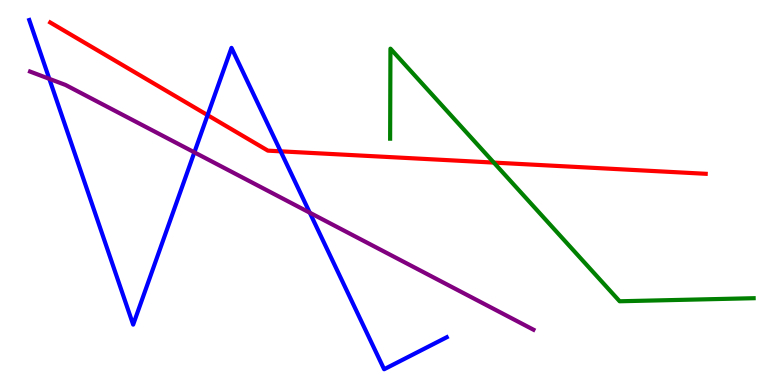[{'lines': ['blue', 'red'], 'intersections': [{'x': 2.68, 'y': 7.01}, {'x': 3.62, 'y': 6.07}]}, {'lines': ['green', 'red'], 'intersections': [{'x': 6.37, 'y': 5.78}]}, {'lines': ['purple', 'red'], 'intersections': []}, {'lines': ['blue', 'green'], 'intersections': []}, {'lines': ['blue', 'purple'], 'intersections': [{'x': 0.636, 'y': 7.95}, {'x': 2.51, 'y': 6.04}, {'x': 4.0, 'y': 4.48}]}, {'lines': ['green', 'purple'], 'intersections': []}]